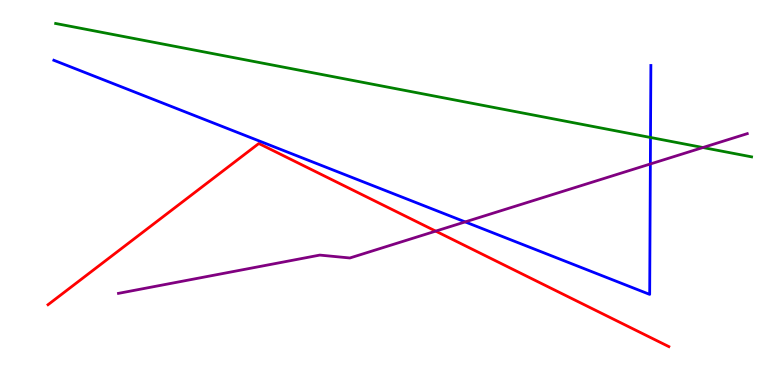[{'lines': ['blue', 'red'], 'intersections': []}, {'lines': ['green', 'red'], 'intersections': []}, {'lines': ['purple', 'red'], 'intersections': [{'x': 5.62, 'y': 4.0}]}, {'lines': ['blue', 'green'], 'intersections': [{'x': 8.39, 'y': 6.43}]}, {'lines': ['blue', 'purple'], 'intersections': [{'x': 6.0, 'y': 4.24}, {'x': 8.39, 'y': 5.74}]}, {'lines': ['green', 'purple'], 'intersections': [{'x': 9.07, 'y': 6.17}]}]